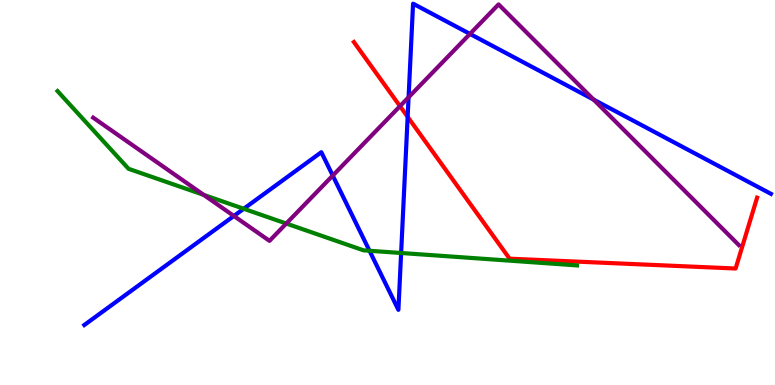[{'lines': ['blue', 'red'], 'intersections': [{'x': 5.26, 'y': 6.96}]}, {'lines': ['green', 'red'], 'intersections': []}, {'lines': ['purple', 'red'], 'intersections': [{'x': 5.16, 'y': 7.24}]}, {'lines': ['blue', 'green'], 'intersections': [{'x': 3.15, 'y': 4.58}, {'x': 4.77, 'y': 3.49}, {'x': 5.18, 'y': 3.43}]}, {'lines': ['blue', 'purple'], 'intersections': [{'x': 3.02, 'y': 4.39}, {'x': 4.29, 'y': 5.44}, {'x': 5.27, 'y': 7.47}, {'x': 6.06, 'y': 9.12}, {'x': 7.66, 'y': 7.41}]}, {'lines': ['green', 'purple'], 'intersections': [{'x': 2.63, 'y': 4.94}, {'x': 3.69, 'y': 4.19}]}]